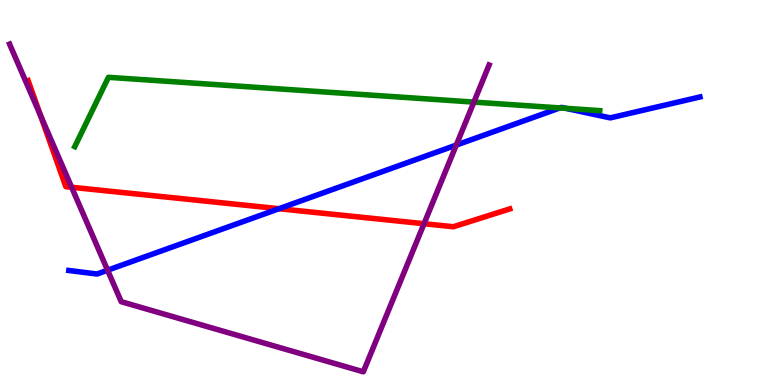[{'lines': ['blue', 'red'], 'intersections': [{'x': 3.6, 'y': 4.58}]}, {'lines': ['green', 'red'], 'intersections': []}, {'lines': ['purple', 'red'], 'intersections': [{'x': 0.524, 'y': 6.99}, {'x': 0.924, 'y': 5.14}, {'x': 5.47, 'y': 4.19}]}, {'lines': ['blue', 'green'], 'intersections': [{'x': 7.22, 'y': 7.2}, {'x': 7.3, 'y': 7.19}]}, {'lines': ['blue', 'purple'], 'intersections': [{'x': 1.39, 'y': 2.98}, {'x': 5.89, 'y': 6.23}]}, {'lines': ['green', 'purple'], 'intersections': [{'x': 6.11, 'y': 7.35}]}]